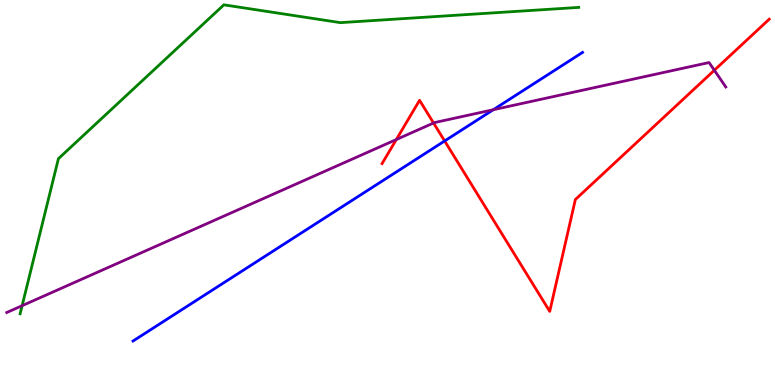[{'lines': ['blue', 'red'], 'intersections': [{'x': 5.74, 'y': 6.34}]}, {'lines': ['green', 'red'], 'intersections': []}, {'lines': ['purple', 'red'], 'intersections': [{'x': 5.11, 'y': 6.38}, {'x': 5.59, 'y': 6.81}, {'x': 9.22, 'y': 8.18}]}, {'lines': ['blue', 'green'], 'intersections': []}, {'lines': ['blue', 'purple'], 'intersections': [{'x': 6.36, 'y': 7.15}]}, {'lines': ['green', 'purple'], 'intersections': [{'x': 0.285, 'y': 2.06}]}]